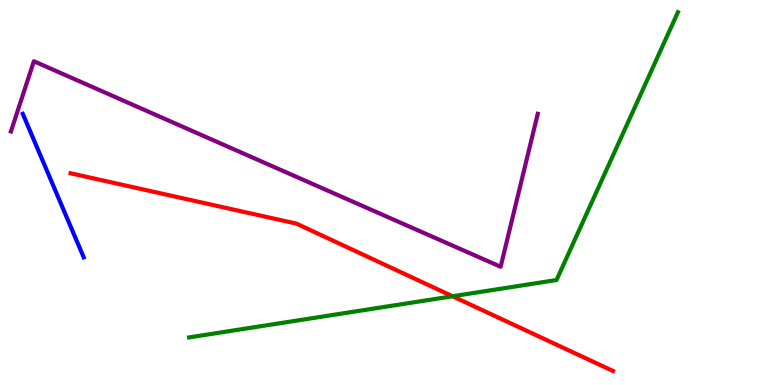[{'lines': ['blue', 'red'], 'intersections': []}, {'lines': ['green', 'red'], 'intersections': [{'x': 5.84, 'y': 2.3}]}, {'lines': ['purple', 'red'], 'intersections': []}, {'lines': ['blue', 'green'], 'intersections': []}, {'lines': ['blue', 'purple'], 'intersections': []}, {'lines': ['green', 'purple'], 'intersections': []}]